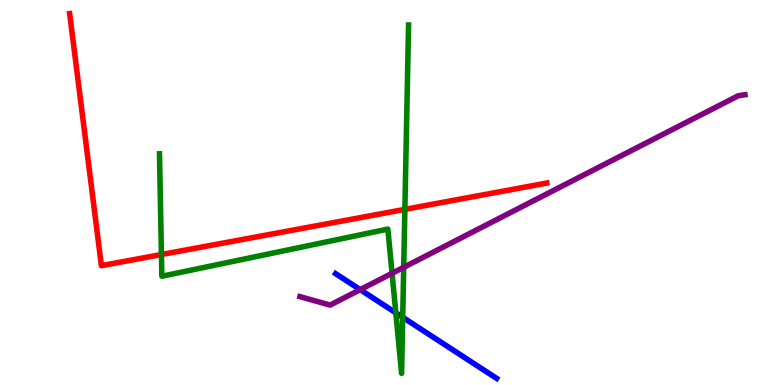[{'lines': ['blue', 'red'], 'intersections': []}, {'lines': ['green', 'red'], 'intersections': [{'x': 2.08, 'y': 3.39}, {'x': 5.22, 'y': 4.56}]}, {'lines': ['purple', 'red'], 'intersections': []}, {'lines': ['blue', 'green'], 'intersections': [{'x': 5.11, 'y': 1.87}, {'x': 5.2, 'y': 1.76}]}, {'lines': ['blue', 'purple'], 'intersections': [{'x': 4.65, 'y': 2.48}]}, {'lines': ['green', 'purple'], 'intersections': [{'x': 5.06, 'y': 2.9}, {'x': 5.21, 'y': 3.06}]}]